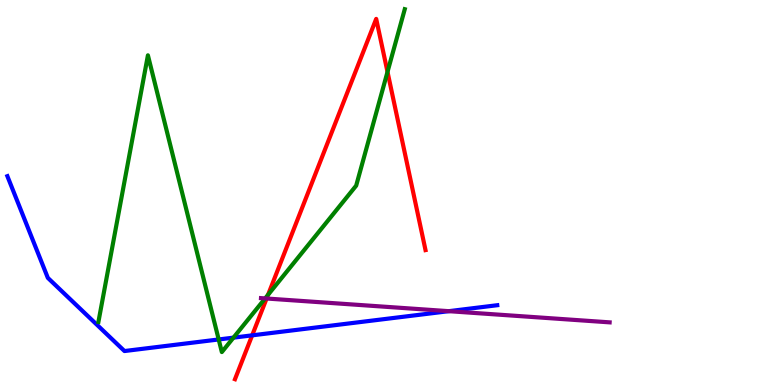[{'lines': ['blue', 'red'], 'intersections': [{'x': 3.25, 'y': 1.29}]}, {'lines': ['green', 'red'], 'intersections': [{'x': 3.46, 'y': 2.34}, {'x': 5.0, 'y': 8.13}]}, {'lines': ['purple', 'red'], 'intersections': [{'x': 3.44, 'y': 2.25}]}, {'lines': ['blue', 'green'], 'intersections': [{'x': 2.82, 'y': 1.18}, {'x': 3.01, 'y': 1.23}]}, {'lines': ['blue', 'purple'], 'intersections': [{'x': 5.79, 'y': 1.92}]}, {'lines': ['green', 'purple'], 'intersections': [{'x': 3.42, 'y': 2.25}]}]